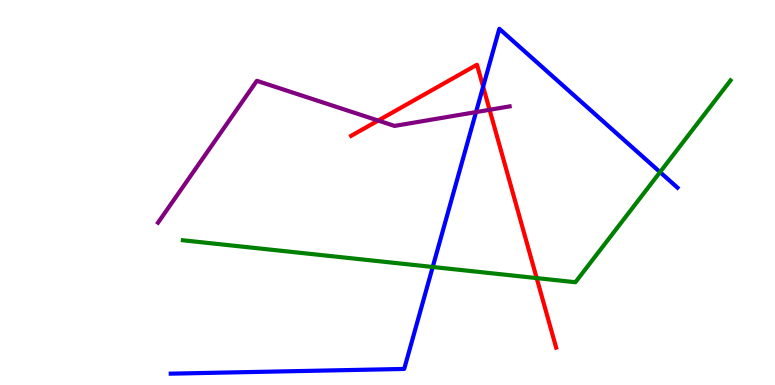[{'lines': ['blue', 'red'], 'intersections': [{'x': 6.23, 'y': 7.75}]}, {'lines': ['green', 'red'], 'intersections': [{'x': 6.92, 'y': 2.78}]}, {'lines': ['purple', 'red'], 'intersections': [{'x': 4.88, 'y': 6.87}, {'x': 6.32, 'y': 7.15}]}, {'lines': ['blue', 'green'], 'intersections': [{'x': 5.58, 'y': 3.07}, {'x': 8.52, 'y': 5.53}]}, {'lines': ['blue', 'purple'], 'intersections': [{'x': 6.14, 'y': 7.09}]}, {'lines': ['green', 'purple'], 'intersections': []}]